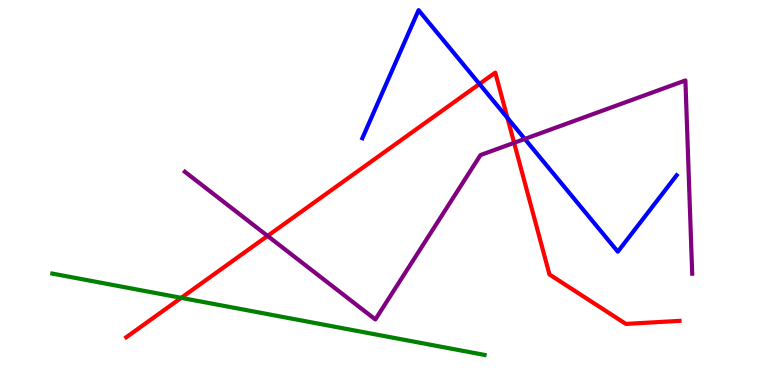[{'lines': ['blue', 'red'], 'intersections': [{'x': 6.19, 'y': 7.82}, {'x': 6.55, 'y': 6.94}]}, {'lines': ['green', 'red'], 'intersections': [{'x': 2.34, 'y': 2.26}]}, {'lines': ['purple', 'red'], 'intersections': [{'x': 3.45, 'y': 3.87}, {'x': 6.63, 'y': 6.29}]}, {'lines': ['blue', 'green'], 'intersections': []}, {'lines': ['blue', 'purple'], 'intersections': [{'x': 6.77, 'y': 6.39}]}, {'lines': ['green', 'purple'], 'intersections': []}]